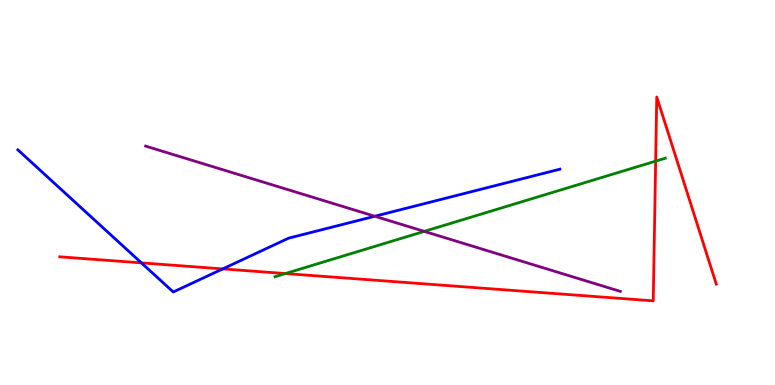[{'lines': ['blue', 'red'], 'intersections': [{'x': 1.82, 'y': 3.17}, {'x': 2.87, 'y': 3.02}]}, {'lines': ['green', 'red'], 'intersections': [{'x': 3.68, 'y': 2.89}, {'x': 8.46, 'y': 5.81}]}, {'lines': ['purple', 'red'], 'intersections': []}, {'lines': ['blue', 'green'], 'intersections': []}, {'lines': ['blue', 'purple'], 'intersections': [{'x': 4.84, 'y': 4.38}]}, {'lines': ['green', 'purple'], 'intersections': [{'x': 5.47, 'y': 3.99}]}]